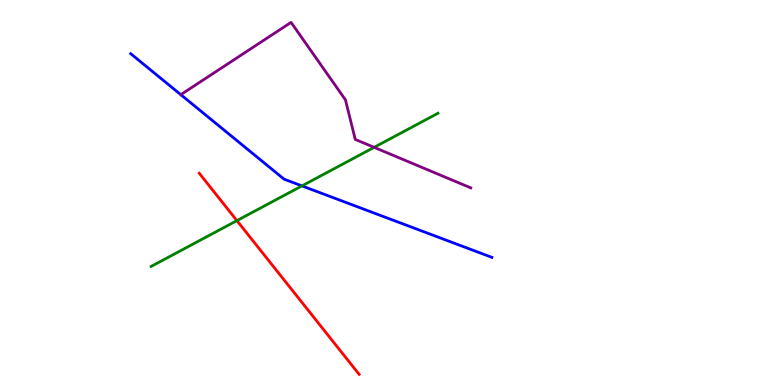[{'lines': ['blue', 'red'], 'intersections': []}, {'lines': ['green', 'red'], 'intersections': [{'x': 3.06, 'y': 4.27}]}, {'lines': ['purple', 'red'], 'intersections': []}, {'lines': ['blue', 'green'], 'intersections': [{'x': 3.9, 'y': 5.17}]}, {'lines': ['blue', 'purple'], 'intersections': []}, {'lines': ['green', 'purple'], 'intersections': [{'x': 4.83, 'y': 6.17}]}]